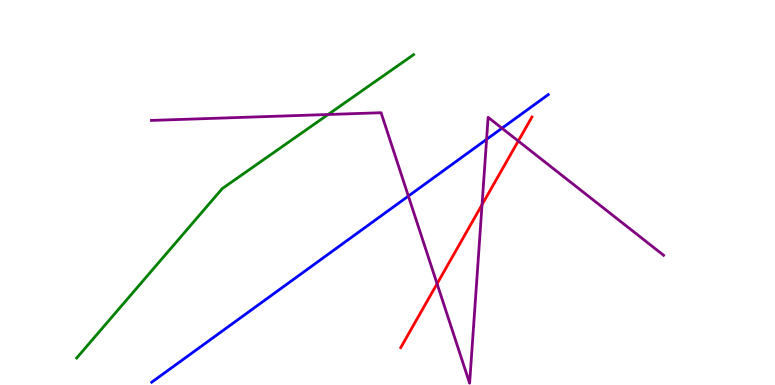[{'lines': ['blue', 'red'], 'intersections': []}, {'lines': ['green', 'red'], 'intersections': []}, {'lines': ['purple', 'red'], 'intersections': [{'x': 5.64, 'y': 2.63}, {'x': 6.22, 'y': 4.68}, {'x': 6.69, 'y': 6.34}]}, {'lines': ['blue', 'green'], 'intersections': []}, {'lines': ['blue', 'purple'], 'intersections': [{'x': 5.27, 'y': 4.91}, {'x': 6.28, 'y': 6.38}, {'x': 6.48, 'y': 6.67}]}, {'lines': ['green', 'purple'], 'intersections': [{'x': 4.23, 'y': 7.03}]}]